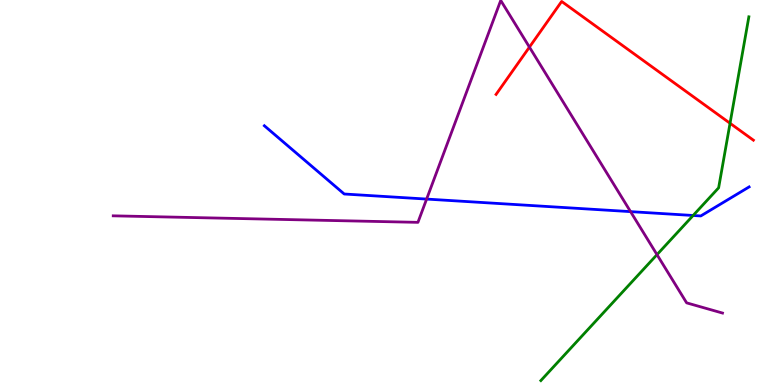[{'lines': ['blue', 'red'], 'intersections': []}, {'lines': ['green', 'red'], 'intersections': [{'x': 9.42, 'y': 6.8}]}, {'lines': ['purple', 'red'], 'intersections': [{'x': 6.83, 'y': 8.78}]}, {'lines': ['blue', 'green'], 'intersections': [{'x': 8.94, 'y': 4.4}]}, {'lines': ['blue', 'purple'], 'intersections': [{'x': 5.5, 'y': 4.83}, {'x': 8.14, 'y': 4.5}]}, {'lines': ['green', 'purple'], 'intersections': [{'x': 8.48, 'y': 3.39}]}]